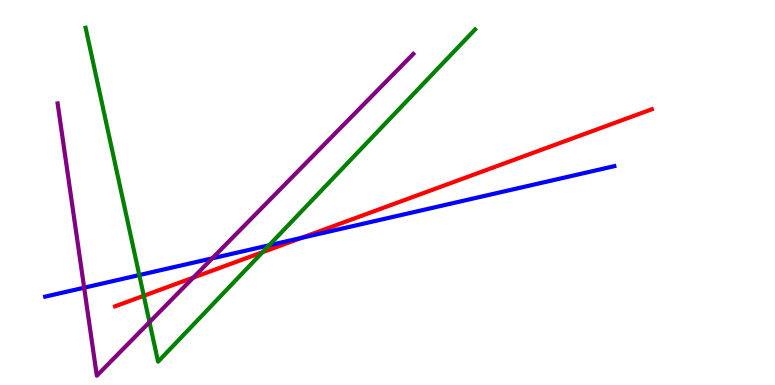[{'lines': ['blue', 'red'], 'intersections': [{'x': 3.89, 'y': 3.82}]}, {'lines': ['green', 'red'], 'intersections': [{'x': 1.86, 'y': 2.32}, {'x': 3.39, 'y': 3.45}]}, {'lines': ['purple', 'red'], 'intersections': [{'x': 2.49, 'y': 2.79}]}, {'lines': ['blue', 'green'], 'intersections': [{'x': 1.8, 'y': 2.86}, {'x': 3.47, 'y': 3.63}]}, {'lines': ['blue', 'purple'], 'intersections': [{'x': 1.09, 'y': 2.53}, {'x': 2.74, 'y': 3.29}]}, {'lines': ['green', 'purple'], 'intersections': [{'x': 1.93, 'y': 1.63}]}]